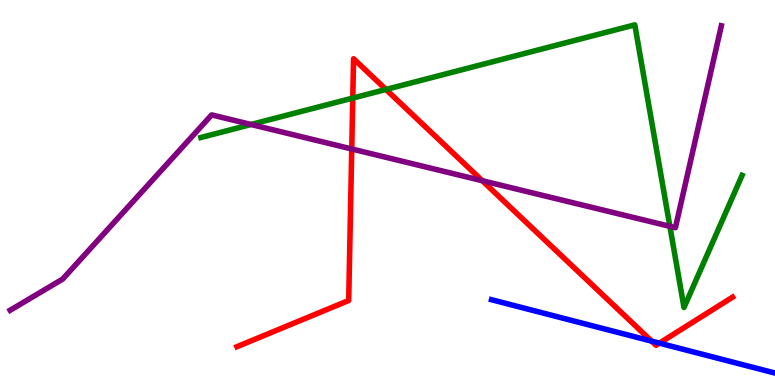[{'lines': ['blue', 'red'], 'intersections': [{'x': 8.41, 'y': 1.14}, {'x': 8.51, 'y': 1.09}]}, {'lines': ['green', 'red'], 'intersections': [{'x': 4.55, 'y': 7.45}, {'x': 4.98, 'y': 7.68}]}, {'lines': ['purple', 'red'], 'intersections': [{'x': 4.54, 'y': 6.13}, {'x': 6.22, 'y': 5.31}]}, {'lines': ['blue', 'green'], 'intersections': []}, {'lines': ['blue', 'purple'], 'intersections': []}, {'lines': ['green', 'purple'], 'intersections': [{'x': 3.24, 'y': 6.77}, {'x': 8.64, 'y': 4.12}]}]